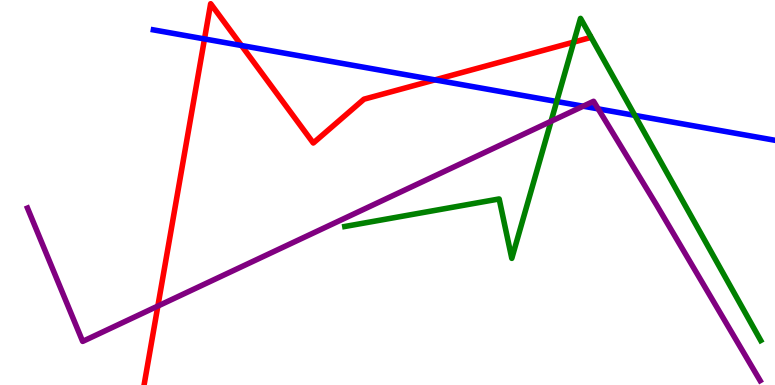[{'lines': ['blue', 'red'], 'intersections': [{'x': 2.64, 'y': 8.99}, {'x': 3.12, 'y': 8.82}, {'x': 5.61, 'y': 7.93}]}, {'lines': ['green', 'red'], 'intersections': [{'x': 7.4, 'y': 8.91}]}, {'lines': ['purple', 'red'], 'intersections': [{'x': 2.04, 'y': 2.05}]}, {'lines': ['blue', 'green'], 'intersections': [{'x': 7.18, 'y': 7.36}, {'x': 8.19, 'y': 7.0}]}, {'lines': ['blue', 'purple'], 'intersections': [{'x': 7.52, 'y': 7.24}, {'x': 7.72, 'y': 7.17}]}, {'lines': ['green', 'purple'], 'intersections': [{'x': 7.11, 'y': 6.85}]}]